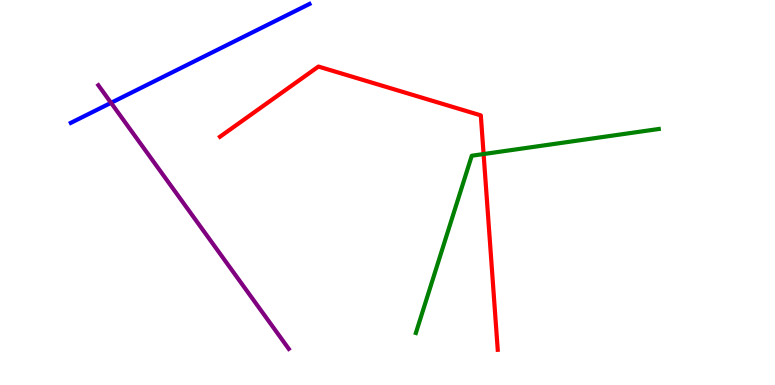[{'lines': ['blue', 'red'], 'intersections': []}, {'lines': ['green', 'red'], 'intersections': [{'x': 6.24, 'y': 6.0}]}, {'lines': ['purple', 'red'], 'intersections': []}, {'lines': ['blue', 'green'], 'intersections': []}, {'lines': ['blue', 'purple'], 'intersections': [{'x': 1.43, 'y': 7.33}]}, {'lines': ['green', 'purple'], 'intersections': []}]